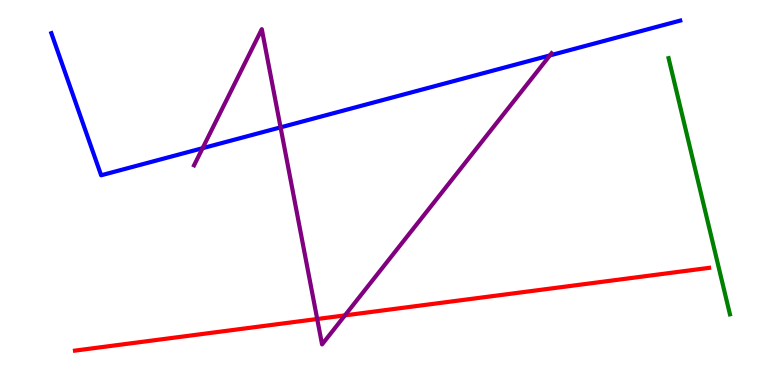[{'lines': ['blue', 'red'], 'intersections': []}, {'lines': ['green', 'red'], 'intersections': []}, {'lines': ['purple', 'red'], 'intersections': [{'x': 4.09, 'y': 1.71}, {'x': 4.45, 'y': 1.81}]}, {'lines': ['blue', 'green'], 'intersections': []}, {'lines': ['blue', 'purple'], 'intersections': [{'x': 2.61, 'y': 6.15}, {'x': 3.62, 'y': 6.69}, {'x': 7.1, 'y': 8.56}]}, {'lines': ['green', 'purple'], 'intersections': []}]